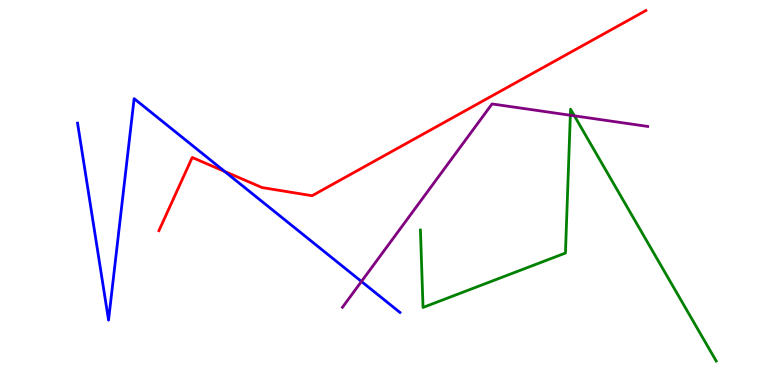[{'lines': ['blue', 'red'], 'intersections': [{'x': 2.9, 'y': 5.55}]}, {'lines': ['green', 'red'], 'intersections': []}, {'lines': ['purple', 'red'], 'intersections': []}, {'lines': ['blue', 'green'], 'intersections': []}, {'lines': ['blue', 'purple'], 'intersections': [{'x': 4.66, 'y': 2.69}]}, {'lines': ['green', 'purple'], 'intersections': [{'x': 7.36, 'y': 7.01}, {'x': 7.41, 'y': 6.99}]}]